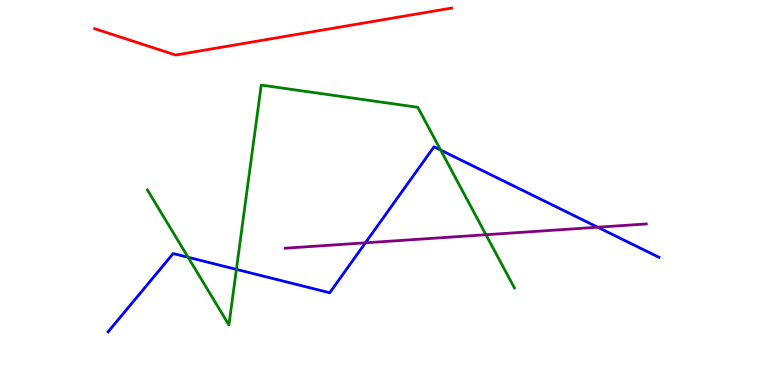[{'lines': ['blue', 'red'], 'intersections': []}, {'lines': ['green', 'red'], 'intersections': []}, {'lines': ['purple', 'red'], 'intersections': []}, {'lines': ['blue', 'green'], 'intersections': [{'x': 2.43, 'y': 3.32}, {'x': 3.05, 'y': 3.0}, {'x': 5.69, 'y': 6.1}]}, {'lines': ['blue', 'purple'], 'intersections': [{'x': 4.71, 'y': 3.69}, {'x': 7.71, 'y': 4.1}]}, {'lines': ['green', 'purple'], 'intersections': [{'x': 6.27, 'y': 3.9}]}]